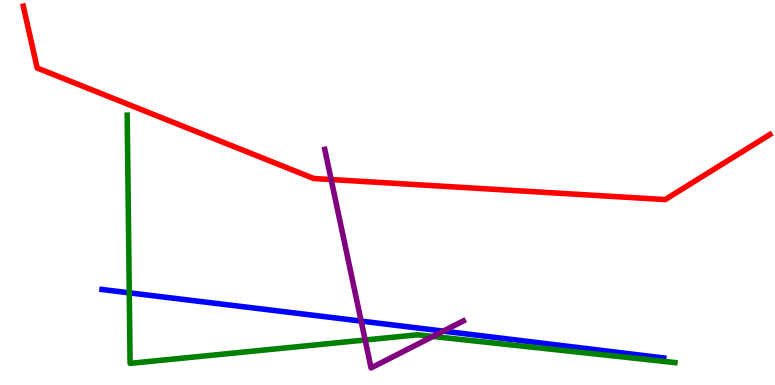[{'lines': ['blue', 'red'], 'intersections': []}, {'lines': ['green', 'red'], 'intersections': []}, {'lines': ['purple', 'red'], 'intersections': [{'x': 4.27, 'y': 5.34}]}, {'lines': ['blue', 'green'], 'intersections': [{'x': 1.67, 'y': 2.39}]}, {'lines': ['blue', 'purple'], 'intersections': [{'x': 4.66, 'y': 1.66}, {'x': 5.72, 'y': 1.4}]}, {'lines': ['green', 'purple'], 'intersections': [{'x': 4.71, 'y': 1.17}, {'x': 5.59, 'y': 1.26}]}]